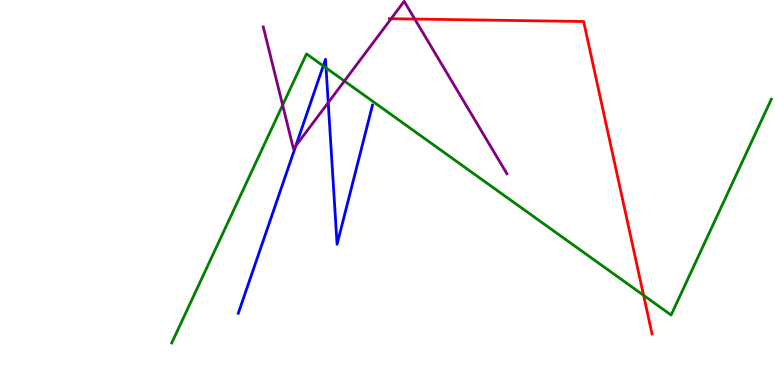[{'lines': ['blue', 'red'], 'intersections': []}, {'lines': ['green', 'red'], 'intersections': [{'x': 8.3, 'y': 2.33}]}, {'lines': ['purple', 'red'], 'intersections': [{'x': 5.05, 'y': 9.51}, {'x': 5.35, 'y': 9.51}]}, {'lines': ['blue', 'green'], 'intersections': [{'x': 4.17, 'y': 8.29}, {'x': 4.21, 'y': 8.24}]}, {'lines': ['blue', 'purple'], 'intersections': [{'x': 3.82, 'y': 6.21}, {'x': 4.24, 'y': 7.33}]}, {'lines': ['green', 'purple'], 'intersections': [{'x': 3.65, 'y': 7.27}, {'x': 4.44, 'y': 7.89}]}]